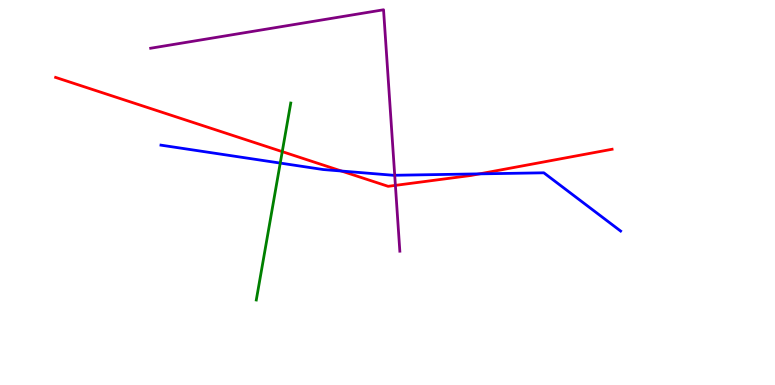[{'lines': ['blue', 'red'], 'intersections': [{'x': 4.41, 'y': 5.56}, {'x': 6.19, 'y': 5.48}]}, {'lines': ['green', 'red'], 'intersections': [{'x': 3.64, 'y': 6.06}]}, {'lines': ['purple', 'red'], 'intersections': [{'x': 5.1, 'y': 5.19}]}, {'lines': ['blue', 'green'], 'intersections': [{'x': 3.62, 'y': 5.76}]}, {'lines': ['blue', 'purple'], 'intersections': [{'x': 5.09, 'y': 5.45}]}, {'lines': ['green', 'purple'], 'intersections': []}]